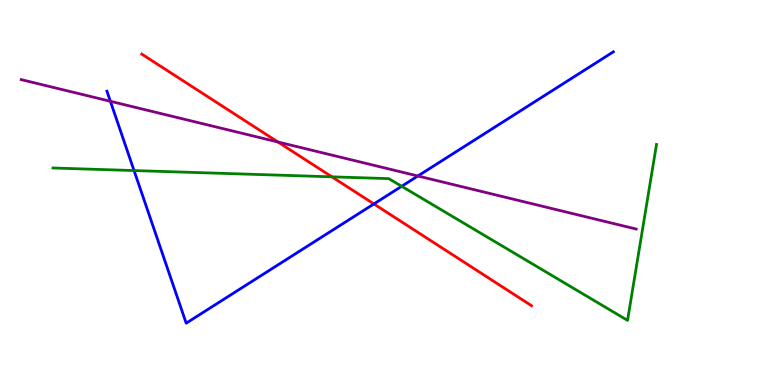[{'lines': ['blue', 'red'], 'intersections': [{'x': 4.82, 'y': 4.7}]}, {'lines': ['green', 'red'], 'intersections': [{'x': 4.28, 'y': 5.41}]}, {'lines': ['purple', 'red'], 'intersections': [{'x': 3.59, 'y': 6.31}]}, {'lines': ['blue', 'green'], 'intersections': [{'x': 1.73, 'y': 5.57}, {'x': 5.18, 'y': 5.16}]}, {'lines': ['blue', 'purple'], 'intersections': [{'x': 1.42, 'y': 7.37}, {'x': 5.39, 'y': 5.43}]}, {'lines': ['green', 'purple'], 'intersections': []}]